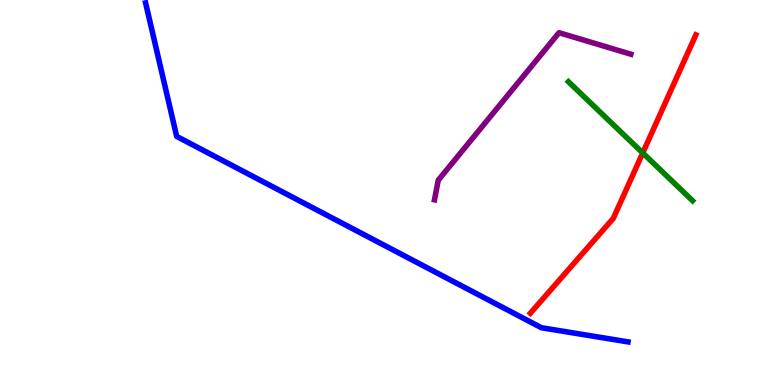[{'lines': ['blue', 'red'], 'intersections': []}, {'lines': ['green', 'red'], 'intersections': [{'x': 8.29, 'y': 6.03}]}, {'lines': ['purple', 'red'], 'intersections': []}, {'lines': ['blue', 'green'], 'intersections': []}, {'lines': ['blue', 'purple'], 'intersections': []}, {'lines': ['green', 'purple'], 'intersections': []}]